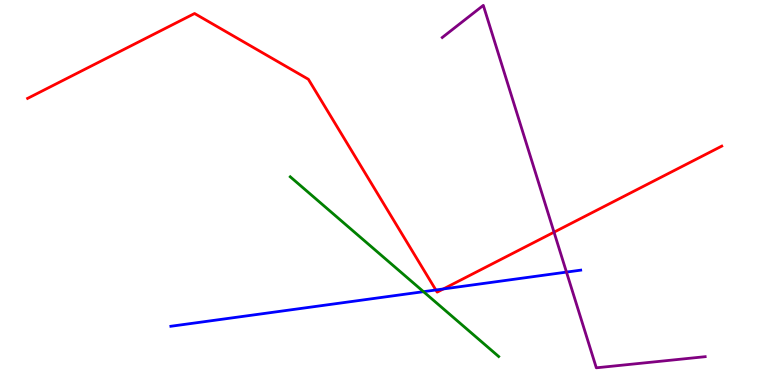[{'lines': ['blue', 'red'], 'intersections': [{'x': 5.62, 'y': 2.47}, {'x': 5.72, 'y': 2.49}]}, {'lines': ['green', 'red'], 'intersections': []}, {'lines': ['purple', 'red'], 'intersections': [{'x': 7.15, 'y': 3.97}]}, {'lines': ['blue', 'green'], 'intersections': [{'x': 5.46, 'y': 2.42}]}, {'lines': ['blue', 'purple'], 'intersections': [{'x': 7.31, 'y': 2.93}]}, {'lines': ['green', 'purple'], 'intersections': []}]